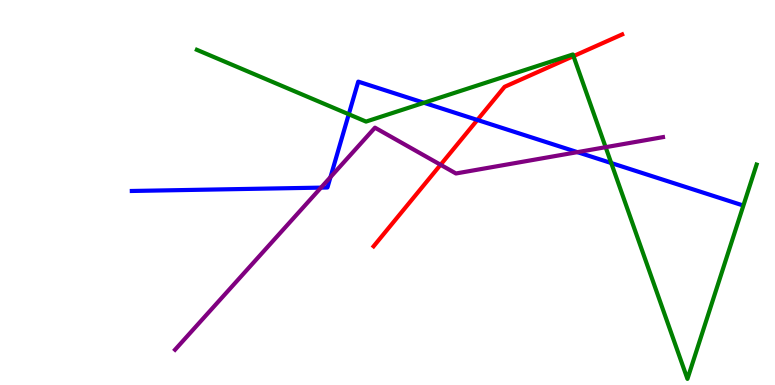[{'lines': ['blue', 'red'], 'intersections': [{'x': 6.16, 'y': 6.88}]}, {'lines': ['green', 'red'], 'intersections': [{'x': 7.4, 'y': 8.54}]}, {'lines': ['purple', 'red'], 'intersections': [{'x': 5.68, 'y': 5.72}]}, {'lines': ['blue', 'green'], 'intersections': [{'x': 4.5, 'y': 7.03}, {'x': 5.47, 'y': 7.33}, {'x': 7.89, 'y': 5.77}]}, {'lines': ['blue', 'purple'], 'intersections': [{'x': 4.14, 'y': 5.13}, {'x': 4.26, 'y': 5.4}, {'x': 7.45, 'y': 6.05}]}, {'lines': ['green', 'purple'], 'intersections': [{'x': 7.81, 'y': 6.18}]}]